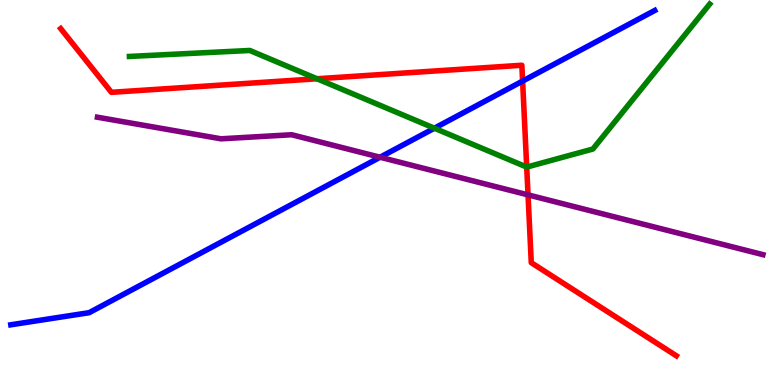[{'lines': ['blue', 'red'], 'intersections': [{'x': 6.74, 'y': 7.89}]}, {'lines': ['green', 'red'], 'intersections': [{'x': 4.09, 'y': 7.95}, {'x': 6.8, 'y': 5.66}]}, {'lines': ['purple', 'red'], 'intersections': [{'x': 6.81, 'y': 4.94}]}, {'lines': ['blue', 'green'], 'intersections': [{'x': 5.61, 'y': 6.67}]}, {'lines': ['blue', 'purple'], 'intersections': [{'x': 4.9, 'y': 5.92}]}, {'lines': ['green', 'purple'], 'intersections': []}]